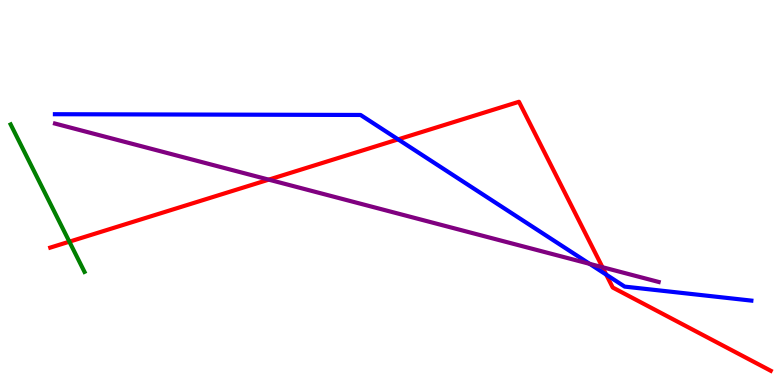[{'lines': ['blue', 'red'], 'intersections': [{'x': 5.14, 'y': 6.38}, {'x': 7.82, 'y': 2.87}]}, {'lines': ['green', 'red'], 'intersections': [{'x': 0.895, 'y': 3.72}]}, {'lines': ['purple', 'red'], 'intersections': [{'x': 3.47, 'y': 5.33}, {'x': 7.77, 'y': 3.06}]}, {'lines': ['blue', 'green'], 'intersections': []}, {'lines': ['blue', 'purple'], 'intersections': [{'x': 7.61, 'y': 3.15}]}, {'lines': ['green', 'purple'], 'intersections': []}]